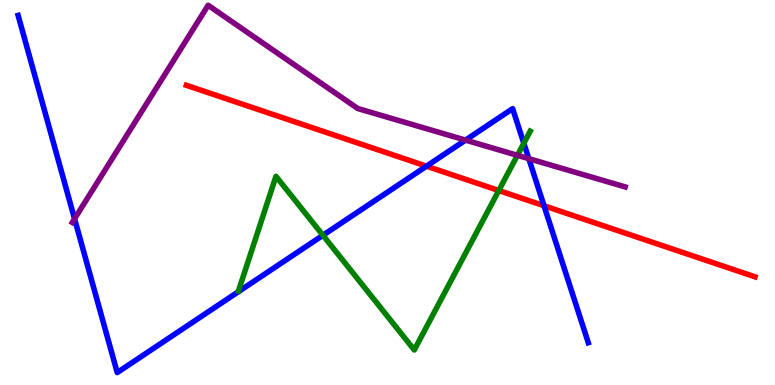[{'lines': ['blue', 'red'], 'intersections': [{'x': 5.5, 'y': 5.68}, {'x': 7.02, 'y': 4.66}]}, {'lines': ['green', 'red'], 'intersections': [{'x': 6.44, 'y': 5.05}]}, {'lines': ['purple', 'red'], 'intersections': []}, {'lines': ['blue', 'green'], 'intersections': [{'x': 4.17, 'y': 3.89}, {'x': 6.76, 'y': 6.28}]}, {'lines': ['blue', 'purple'], 'intersections': [{'x': 0.962, 'y': 4.32}, {'x': 6.01, 'y': 6.36}, {'x': 6.82, 'y': 5.88}]}, {'lines': ['green', 'purple'], 'intersections': [{'x': 6.68, 'y': 5.97}]}]